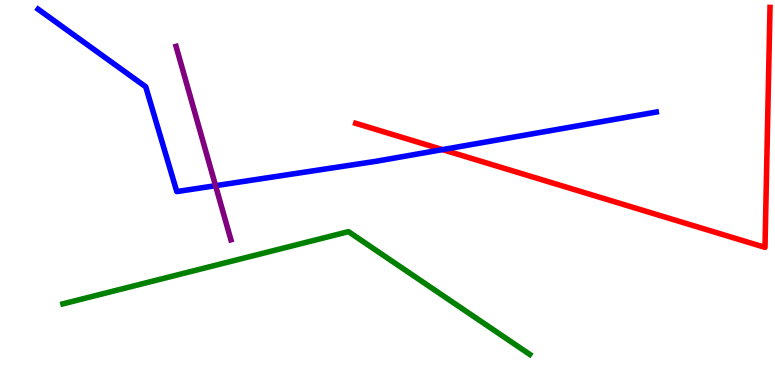[{'lines': ['blue', 'red'], 'intersections': [{'x': 5.71, 'y': 6.11}]}, {'lines': ['green', 'red'], 'intersections': []}, {'lines': ['purple', 'red'], 'intersections': []}, {'lines': ['blue', 'green'], 'intersections': []}, {'lines': ['blue', 'purple'], 'intersections': [{'x': 2.78, 'y': 5.18}]}, {'lines': ['green', 'purple'], 'intersections': []}]